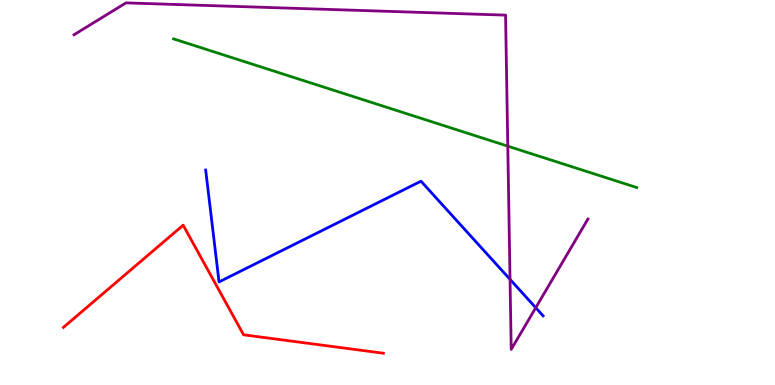[{'lines': ['blue', 'red'], 'intersections': []}, {'lines': ['green', 'red'], 'intersections': []}, {'lines': ['purple', 'red'], 'intersections': []}, {'lines': ['blue', 'green'], 'intersections': []}, {'lines': ['blue', 'purple'], 'intersections': [{'x': 6.58, 'y': 2.74}, {'x': 6.91, 'y': 2.01}]}, {'lines': ['green', 'purple'], 'intersections': [{'x': 6.55, 'y': 6.2}]}]